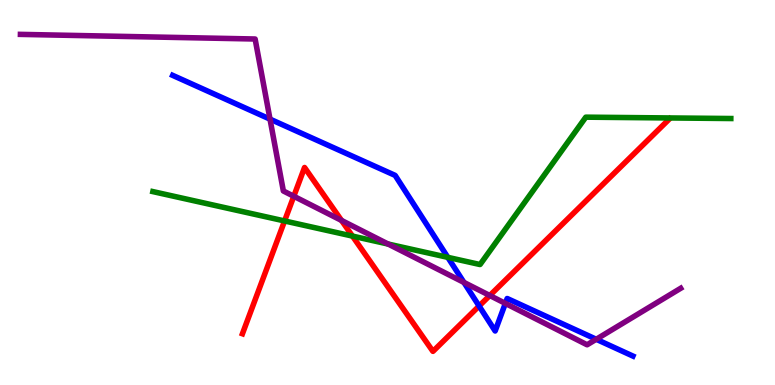[{'lines': ['blue', 'red'], 'intersections': [{'x': 6.18, 'y': 2.05}]}, {'lines': ['green', 'red'], 'intersections': [{'x': 3.67, 'y': 4.26}, {'x': 4.55, 'y': 3.87}]}, {'lines': ['purple', 'red'], 'intersections': [{'x': 3.79, 'y': 4.9}, {'x': 4.41, 'y': 4.27}, {'x': 6.32, 'y': 2.32}]}, {'lines': ['blue', 'green'], 'intersections': [{'x': 5.78, 'y': 3.32}]}, {'lines': ['blue', 'purple'], 'intersections': [{'x': 3.48, 'y': 6.91}, {'x': 5.99, 'y': 2.66}, {'x': 6.52, 'y': 2.12}, {'x': 7.69, 'y': 1.19}]}, {'lines': ['green', 'purple'], 'intersections': [{'x': 5.01, 'y': 3.66}]}]